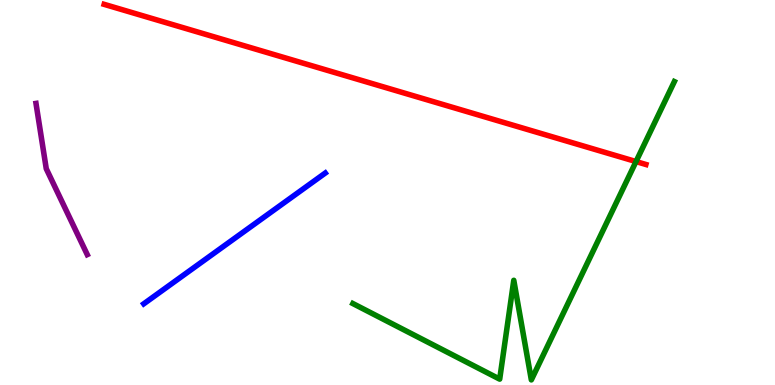[{'lines': ['blue', 'red'], 'intersections': []}, {'lines': ['green', 'red'], 'intersections': [{'x': 8.21, 'y': 5.8}]}, {'lines': ['purple', 'red'], 'intersections': []}, {'lines': ['blue', 'green'], 'intersections': []}, {'lines': ['blue', 'purple'], 'intersections': []}, {'lines': ['green', 'purple'], 'intersections': []}]